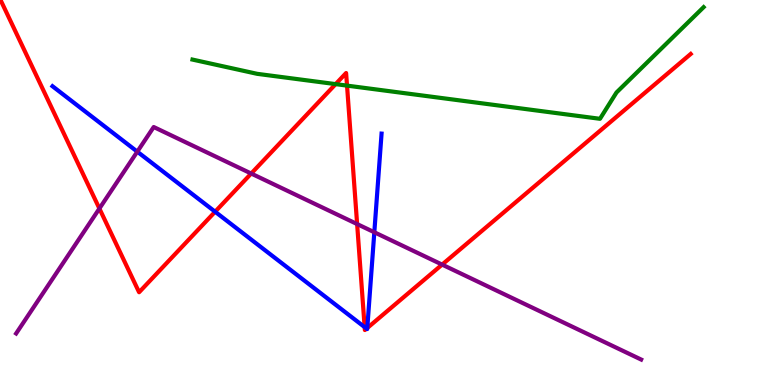[{'lines': ['blue', 'red'], 'intersections': [{'x': 2.78, 'y': 4.5}, {'x': 4.71, 'y': 1.5}, {'x': 4.73, 'y': 1.46}, {'x': 4.74, 'y': 1.48}]}, {'lines': ['green', 'red'], 'intersections': [{'x': 4.33, 'y': 7.82}, {'x': 4.48, 'y': 7.78}]}, {'lines': ['purple', 'red'], 'intersections': [{'x': 1.28, 'y': 4.58}, {'x': 3.24, 'y': 5.49}, {'x': 4.61, 'y': 4.18}, {'x': 5.7, 'y': 3.13}]}, {'lines': ['blue', 'green'], 'intersections': []}, {'lines': ['blue', 'purple'], 'intersections': [{'x': 1.77, 'y': 6.06}, {'x': 4.83, 'y': 3.97}]}, {'lines': ['green', 'purple'], 'intersections': []}]